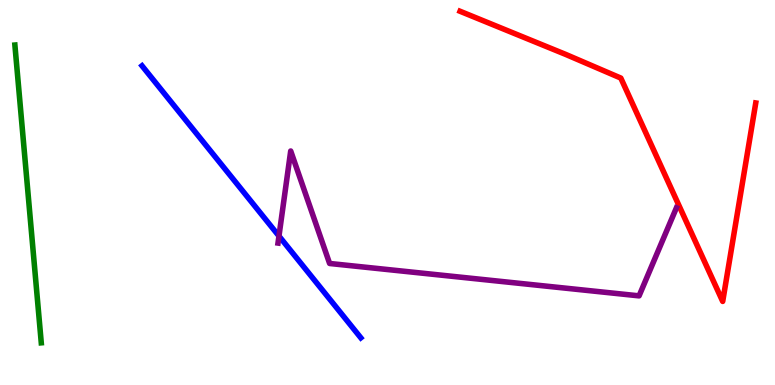[{'lines': ['blue', 'red'], 'intersections': []}, {'lines': ['green', 'red'], 'intersections': []}, {'lines': ['purple', 'red'], 'intersections': []}, {'lines': ['blue', 'green'], 'intersections': []}, {'lines': ['blue', 'purple'], 'intersections': [{'x': 3.6, 'y': 3.87}]}, {'lines': ['green', 'purple'], 'intersections': []}]